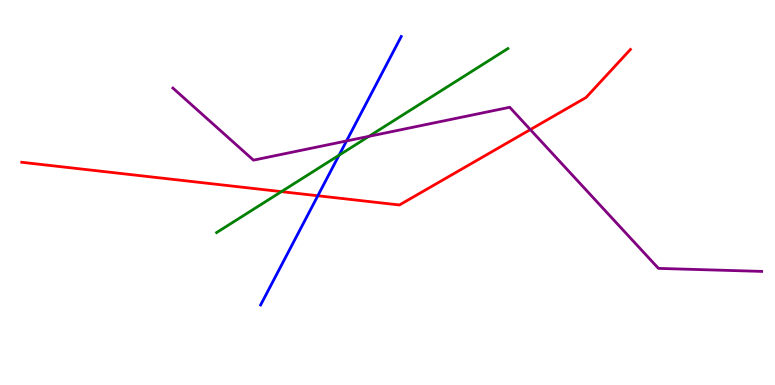[{'lines': ['blue', 'red'], 'intersections': [{'x': 4.1, 'y': 4.92}]}, {'lines': ['green', 'red'], 'intersections': [{'x': 3.63, 'y': 5.02}]}, {'lines': ['purple', 'red'], 'intersections': [{'x': 6.84, 'y': 6.63}]}, {'lines': ['blue', 'green'], 'intersections': [{'x': 4.37, 'y': 5.97}]}, {'lines': ['blue', 'purple'], 'intersections': [{'x': 4.47, 'y': 6.34}]}, {'lines': ['green', 'purple'], 'intersections': [{'x': 4.76, 'y': 6.46}]}]